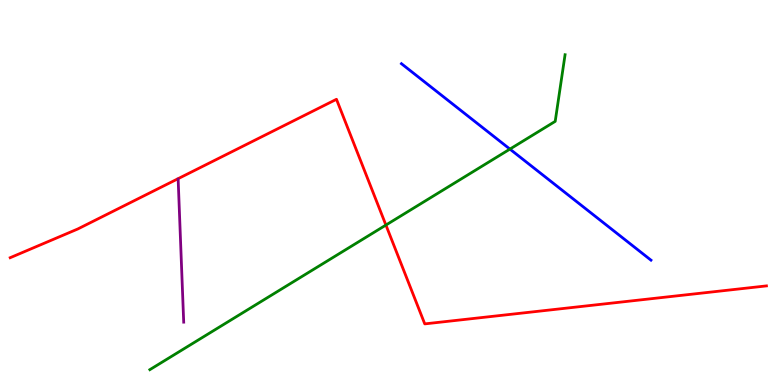[{'lines': ['blue', 'red'], 'intersections': []}, {'lines': ['green', 'red'], 'intersections': [{'x': 4.98, 'y': 4.15}]}, {'lines': ['purple', 'red'], 'intersections': []}, {'lines': ['blue', 'green'], 'intersections': [{'x': 6.58, 'y': 6.13}]}, {'lines': ['blue', 'purple'], 'intersections': []}, {'lines': ['green', 'purple'], 'intersections': []}]